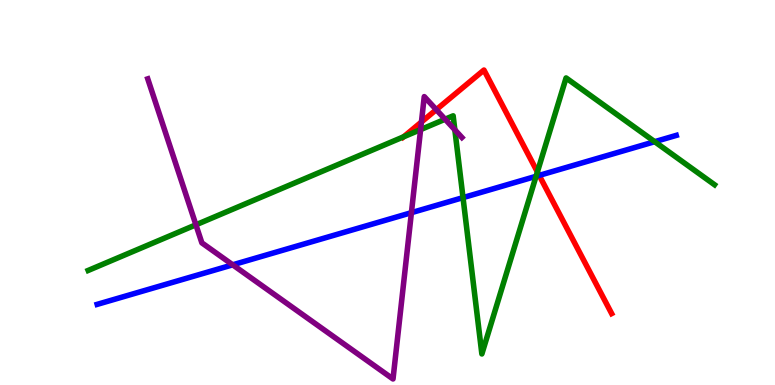[{'lines': ['blue', 'red'], 'intersections': [{'x': 6.96, 'y': 5.44}]}, {'lines': ['green', 'red'], 'intersections': [{'x': 5.21, 'y': 6.45}, {'x': 6.93, 'y': 5.53}]}, {'lines': ['purple', 'red'], 'intersections': [{'x': 5.44, 'y': 6.83}, {'x': 5.63, 'y': 7.15}]}, {'lines': ['blue', 'green'], 'intersections': [{'x': 5.97, 'y': 4.87}, {'x': 6.92, 'y': 5.42}, {'x': 8.45, 'y': 6.32}]}, {'lines': ['blue', 'purple'], 'intersections': [{'x': 3.0, 'y': 3.12}, {'x': 5.31, 'y': 4.48}]}, {'lines': ['green', 'purple'], 'intersections': [{'x': 2.53, 'y': 4.16}, {'x': 5.43, 'y': 6.63}, {'x': 5.74, 'y': 6.9}, {'x': 5.87, 'y': 6.63}]}]